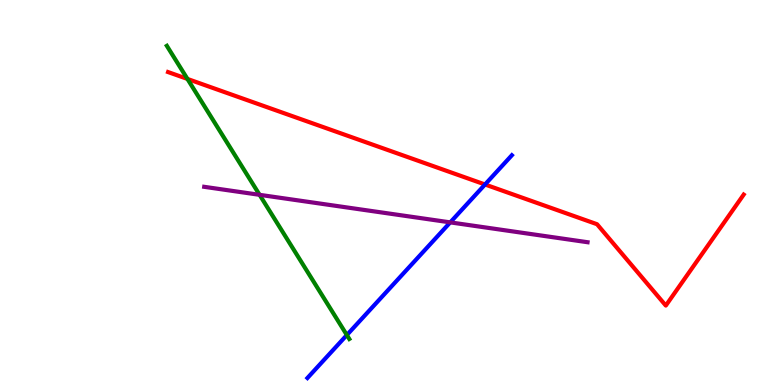[{'lines': ['blue', 'red'], 'intersections': [{'x': 6.26, 'y': 5.21}]}, {'lines': ['green', 'red'], 'intersections': [{'x': 2.42, 'y': 7.95}]}, {'lines': ['purple', 'red'], 'intersections': []}, {'lines': ['blue', 'green'], 'intersections': [{'x': 4.48, 'y': 1.3}]}, {'lines': ['blue', 'purple'], 'intersections': [{'x': 5.81, 'y': 4.22}]}, {'lines': ['green', 'purple'], 'intersections': [{'x': 3.35, 'y': 4.94}]}]